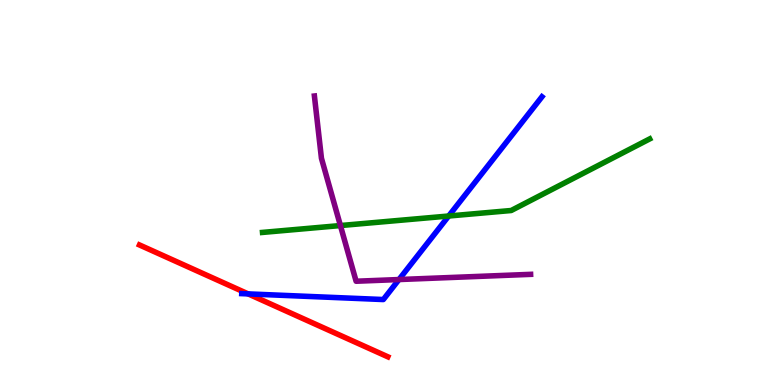[{'lines': ['blue', 'red'], 'intersections': [{'x': 3.2, 'y': 2.37}]}, {'lines': ['green', 'red'], 'intersections': []}, {'lines': ['purple', 'red'], 'intersections': []}, {'lines': ['blue', 'green'], 'intersections': [{'x': 5.79, 'y': 4.39}]}, {'lines': ['blue', 'purple'], 'intersections': [{'x': 5.15, 'y': 2.74}]}, {'lines': ['green', 'purple'], 'intersections': [{'x': 4.39, 'y': 4.14}]}]